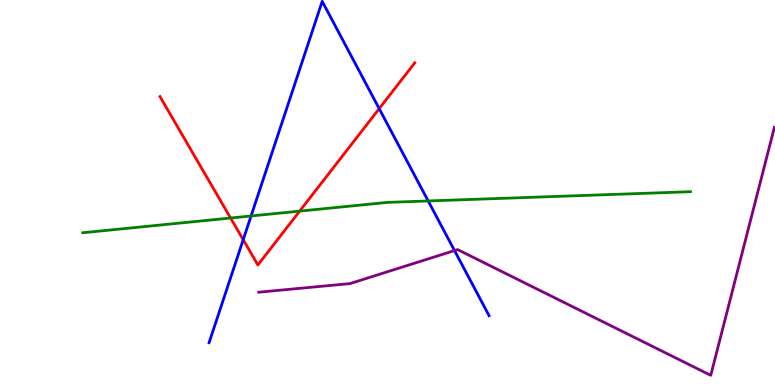[{'lines': ['blue', 'red'], 'intersections': [{'x': 3.14, 'y': 3.77}, {'x': 4.89, 'y': 7.18}]}, {'lines': ['green', 'red'], 'intersections': [{'x': 2.98, 'y': 4.34}, {'x': 3.87, 'y': 4.52}]}, {'lines': ['purple', 'red'], 'intersections': []}, {'lines': ['blue', 'green'], 'intersections': [{'x': 3.24, 'y': 4.39}, {'x': 5.52, 'y': 4.78}]}, {'lines': ['blue', 'purple'], 'intersections': [{'x': 5.86, 'y': 3.49}]}, {'lines': ['green', 'purple'], 'intersections': []}]